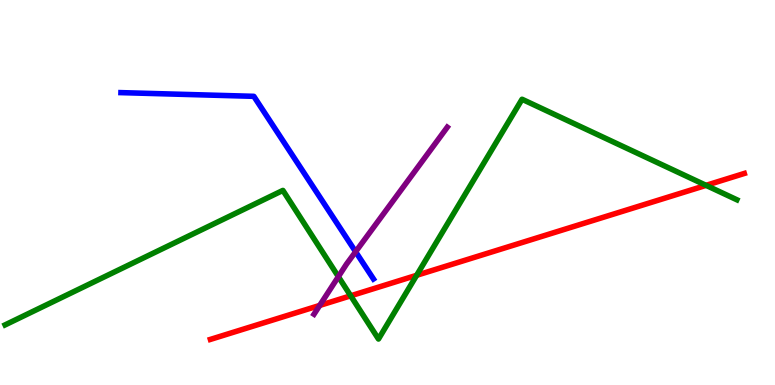[{'lines': ['blue', 'red'], 'intersections': []}, {'lines': ['green', 'red'], 'intersections': [{'x': 4.52, 'y': 2.32}, {'x': 5.38, 'y': 2.85}, {'x': 9.11, 'y': 5.19}]}, {'lines': ['purple', 'red'], 'intersections': [{'x': 4.13, 'y': 2.07}]}, {'lines': ['blue', 'green'], 'intersections': []}, {'lines': ['blue', 'purple'], 'intersections': [{'x': 4.59, 'y': 3.46}]}, {'lines': ['green', 'purple'], 'intersections': [{'x': 4.37, 'y': 2.81}]}]